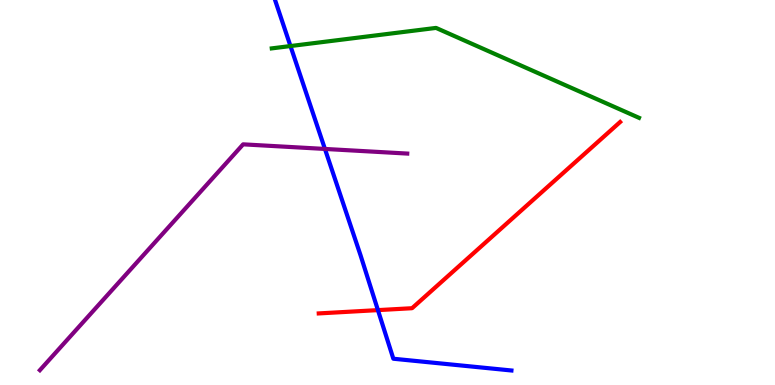[{'lines': ['blue', 'red'], 'intersections': [{'x': 4.88, 'y': 1.94}]}, {'lines': ['green', 'red'], 'intersections': []}, {'lines': ['purple', 'red'], 'intersections': []}, {'lines': ['blue', 'green'], 'intersections': [{'x': 3.75, 'y': 8.8}]}, {'lines': ['blue', 'purple'], 'intersections': [{'x': 4.19, 'y': 6.13}]}, {'lines': ['green', 'purple'], 'intersections': []}]